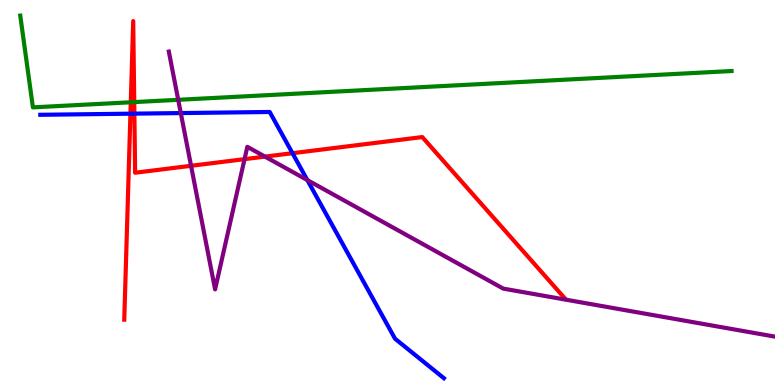[{'lines': ['blue', 'red'], 'intersections': [{'x': 1.68, 'y': 7.05}, {'x': 1.73, 'y': 7.05}, {'x': 3.77, 'y': 6.02}]}, {'lines': ['green', 'red'], 'intersections': [{'x': 1.69, 'y': 7.34}, {'x': 1.73, 'y': 7.35}]}, {'lines': ['purple', 'red'], 'intersections': [{'x': 2.47, 'y': 5.69}, {'x': 3.16, 'y': 5.87}, {'x': 3.42, 'y': 5.93}]}, {'lines': ['blue', 'green'], 'intersections': []}, {'lines': ['blue', 'purple'], 'intersections': [{'x': 2.33, 'y': 7.06}, {'x': 3.97, 'y': 5.32}]}, {'lines': ['green', 'purple'], 'intersections': [{'x': 2.3, 'y': 7.41}]}]